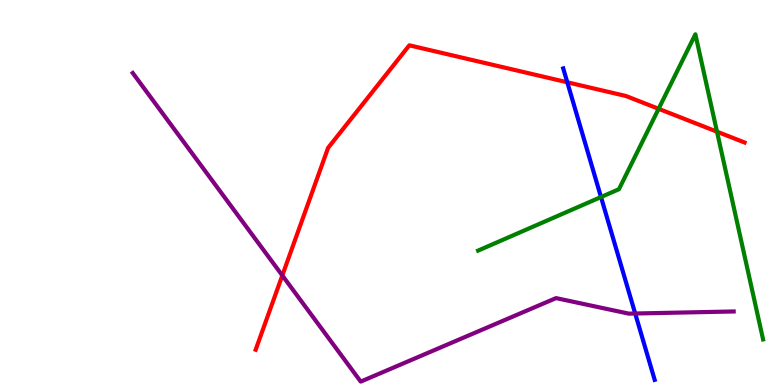[{'lines': ['blue', 'red'], 'intersections': [{'x': 7.32, 'y': 7.86}]}, {'lines': ['green', 'red'], 'intersections': [{'x': 8.5, 'y': 7.17}, {'x': 9.25, 'y': 6.58}]}, {'lines': ['purple', 'red'], 'intersections': [{'x': 3.64, 'y': 2.85}]}, {'lines': ['blue', 'green'], 'intersections': [{'x': 7.75, 'y': 4.88}]}, {'lines': ['blue', 'purple'], 'intersections': [{'x': 8.2, 'y': 1.86}]}, {'lines': ['green', 'purple'], 'intersections': []}]